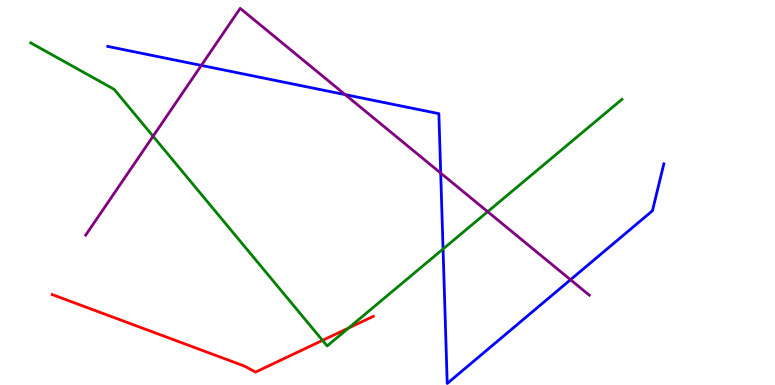[{'lines': ['blue', 'red'], 'intersections': []}, {'lines': ['green', 'red'], 'intersections': [{'x': 4.16, 'y': 1.16}, {'x': 4.5, 'y': 1.48}]}, {'lines': ['purple', 'red'], 'intersections': []}, {'lines': ['blue', 'green'], 'intersections': [{'x': 5.72, 'y': 3.53}]}, {'lines': ['blue', 'purple'], 'intersections': [{'x': 2.6, 'y': 8.3}, {'x': 4.45, 'y': 7.54}, {'x': 5.69, 'y': 5.5}, {'x': 7.36, 'y': 2.73}]}, {'lines': ['green', 'purple'], 'intersections': [{'x': 1.98, 'y': 6.46}, {'x': 6.29, 'y': 4.5}]}]